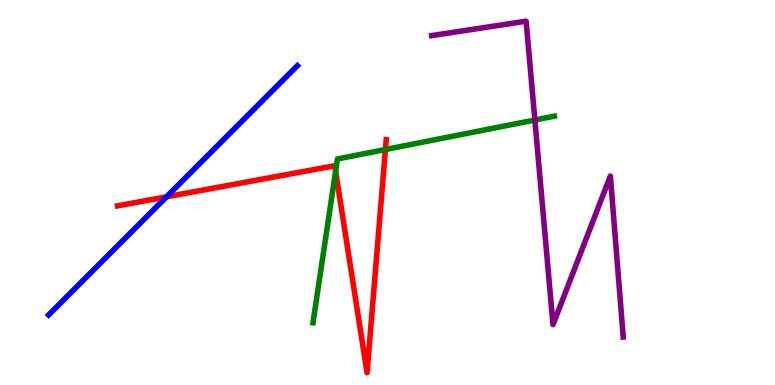[{'lines': ['blue', 'red'], 'intersections': [{'x': 2.15, 'y': 4.89}]}, {'lines': ['green', 'red'], 'intersections': [{'x': 4.33, 'y': 5.55}, {'x': 4.97, 'y': 6.12}]}, {'lines': ['purple', 'red'], 'intersections': []}, {'lines': ['blue', 'green'], 'intersections': []}, {'lines': ['blue', 'purple'], 'intersections': []}, {'lines': ['green', 'purple'], 'intersections': [{'x': 6.9, 'y': 6.88}]}]